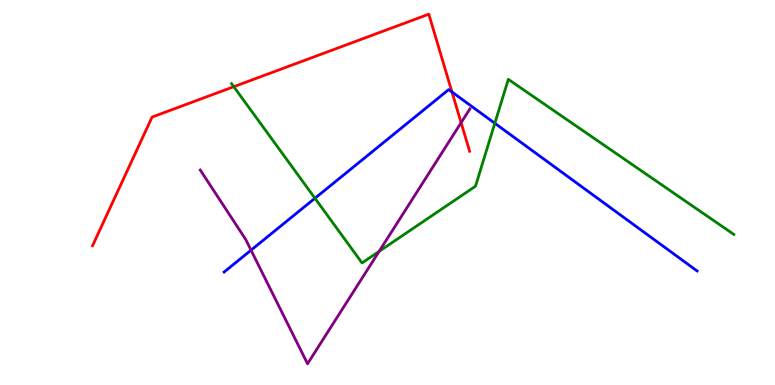[{'lines': ['blue', 'red'], 'intersections': [{'x': 5.83, 'y': 7.61}]}, {'lines': ['green', 'red'], 'intersections': [{'x': 3.02, 'y': 7.75}]}, {'lines': ['purple', 'red'], 'intersections': [{'x': 5.95, 'y': 6.81}]}, {'lines': ['blue', 'green'], 'intersections': [{'x': 4.06, 'y': 4.85}, {'x': 6.38, 'y': 6.8}]}, {'lines': ['blue', 'purple'], 'intersections': [{'x': 3.24, 'y': 3.5}]}, {'lines': ['green', 'purple'], 'intersections': [{'x': 4.89, 'y': 3.47}]}]